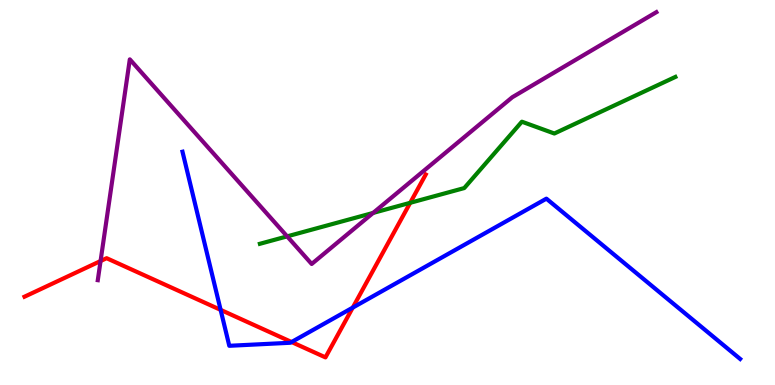[{'lines': ['blue', 'red'], 'intersections': [{'x': 2.85, 'y': 1.95}, {'x': 3.76, 'y': 1.12}, {'x': 4.55, 'y': 2.01}]}, {'lines': ['green', 'red'], 'intersections': [{'x': 5.29, 'y': 4.73}]}, {'lines': ['purple', 'red'], 'intersections': [{'x': 1.3, 'y': 3.22}]}, {'lines': ['blue', 'green'], 'intersections': []}, {'lines': ['blue', 'purple'], 'intersections': []}, {'lines': ['green', 'purple'], 'intersections': [{'x': 3.71, 'y': 3.86}, {'x': 4.81, 'y': 4.47}]}]